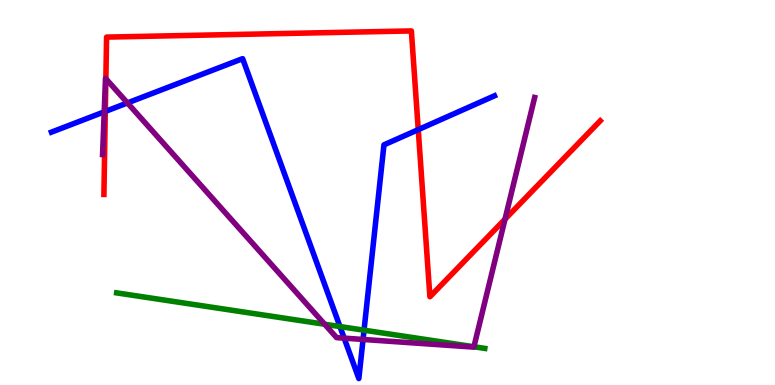[{'lines': ['blue', 'red'], 'intersections': [{'x': 1.36, 'y': 7.11}, {'x': 5.4, 'y': 6.63}]}, {'lines': ['green', 'red'], 'intersections': []}, {'lines': ['purple', 'red'], 'intersections': [{'x': 1.37, 'y': 7.95}, {'x': 6.52, 'y': 4.31}]}, {'lines': ['blue', 'green'], 'intersections': [{'x': 4.39, 'y': 1.52}, {'x': 4.7, 'y': 1.42}]}, {'lines': ['blue', 'purple'], 'intersections': [{'x': 1.34, 'y': 7.09}, {'x': 1.64, 'y': 7.33}, {'x': 4.44, 'y': 1.22}, {'x': 4.68, 'y': 1.18}]}, {'lines': ['green', 'purple'], 'intersections': [{'x': 4.19, 'y': 1.58}, {'x': 6.12, 'y': 0.993}]}]